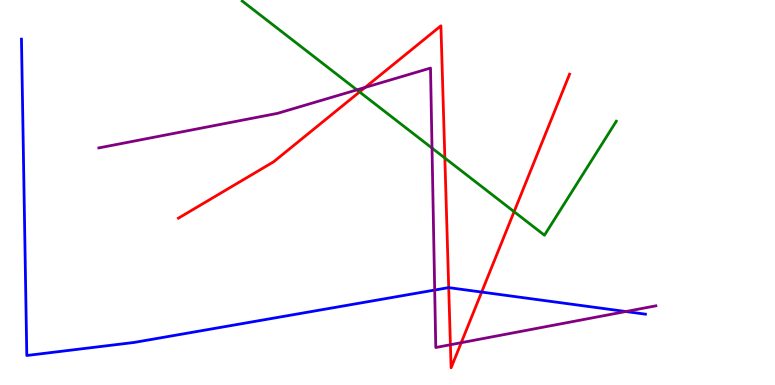[{'lines': ['blue', 'red'], 'intersections': [{'x': 5.79, 'y': 2.53}, {'x': 6.21, 'y': 2.41}]}, {'lines': ['green', 'red'], 'intersections': [{'x': 4.64, 'y': 7.61}, {'x': 5.74, 'y': 5.9}, {'x': 6.63, 'y': 4.5}]}, {'lines': ['purple', 'red'], 'intersections': [{'x': 4.71, 'y': 7.73}, {'x': 5.81, 'y': 1.05}, {'x': 5.95, 'y': 1.1}]}, {'lines': ['blue', 'green'], 'intersections': []}, {'lines': ['blue', 'purple'], 'intersections': [{'x': 5.61, 'y': 2.47}, {'x': 8.08, 'y': 1.91}]}, {'lines': ['green', 'purple'], 'intersections': [{'x': 4.6, 'y': 7.67}, {'x': 5.57, 'y': 6.15}]}]